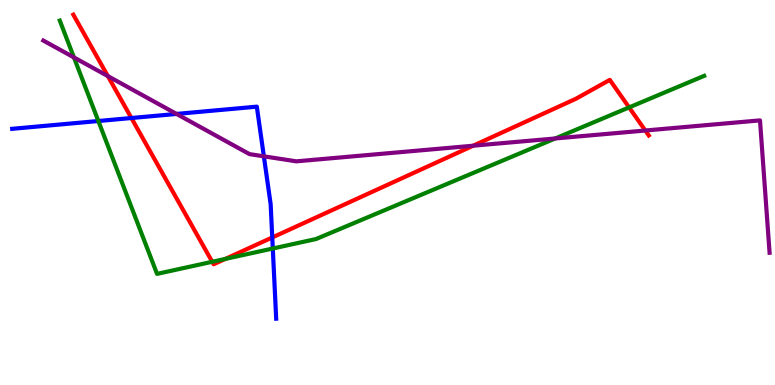[{'lines': ['blue', 'red'], 'intersections': [{'x': 1.7, 'y': 6.93}, {'x': 3.51, 'y': 3.83}]}, {'lines': ['green', 'red'], 'intersections': [{'x': 2.74, 'y': 3.2}, {'x': 2.91, 'y': 3.27}, {'x': 8.12, 'y': 7.21}]}, {'lines': ['purple', 'red'], 'intersections': [{'x': 1.39, 'y': 8.02}, {'x': 6.1, 'y': 6.21}, {'x': 8.33, 'y': 6.61}]}, {'lines': ['blue', 'green'], 'intersections': [{'x': 1.27, 'y': 6.86}, {'x': 3.52, 'y': 3.55}]}, {'lines': ['blue', 'purple'], 'intersections': [{'x': 2.28, 'y': 7.04}, {'x': 3.4, 'y': 5.94}]}, {'lines': ['green', 'purple'], 'intersections': [{'x': 0.954, 'y': 8.51}, {'x': 7.16, 'y': 6.4}]}]